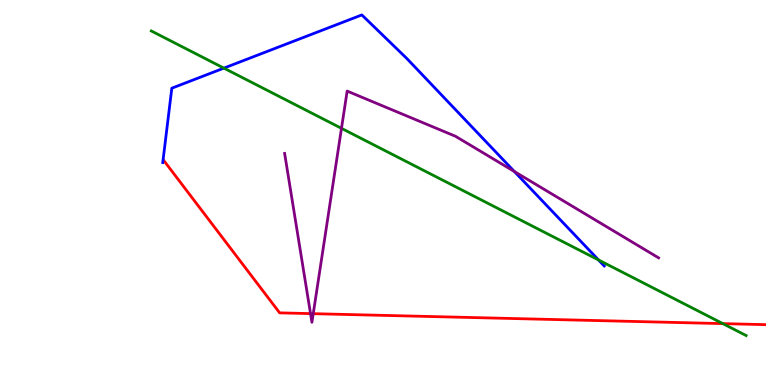[{'lines': ['blue', 'red'], 'intersections': []}, {'lines': ['green', 'red'], 'intersections': [{'x': 9.33, 'y': 1.59}]}, {'lines': ['purple', 'red'], 'intersections': [{'x': 4.01, 'y': 1.85}, {'x': 4.04, 'y': 1.85}]}, {'lines': ['blue', 'green'], 'intersections': [{'x': 2.89, 'y': 8.23}, {'x': 7.72, 'y': 3.25}]}, {'lines': ['blue', 'purple'], 'intersections': [{'x': 6.64, 'y': 5.54}]}, {'lines': ['green', 'purple'], 'intersections': [{'x': 4.41, 'y': 6.67}]}]